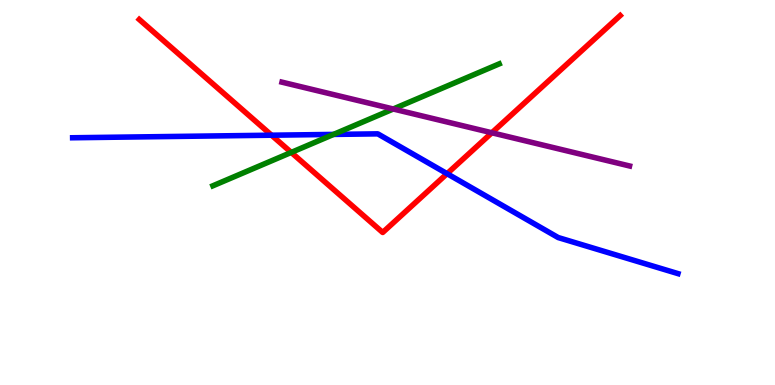[{'lines': ['blue', 'red'], 'intersections': [{'x': 3.5, 'y': 6.49}, {'x': 5.77, 'y': 5.49}]}, {'lines': ['green', 'red'], 'intersections': [{'x': 3.76, 'y': 6.04}]}, {'lines': ['purple', 'red'], 'intersections': [{'x': 6.35, 'y': 6.55}]}, {'lines': ['blue', 'green'], 'intersections': [{'x': 4.3, 'y': 6.51}]}, {'lines': ['blue', 'purple'], 'intersections': []}, {'lines': ['green', 'purple'], 'intersections': [{'x': 5.07, 'y': 7.17}]}]